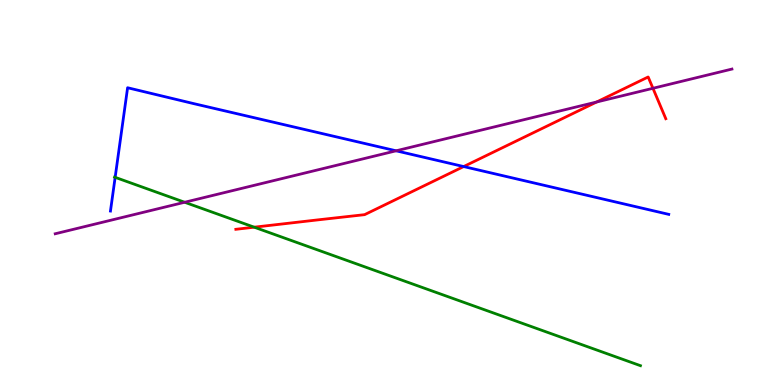[{'lines': ['blue', 'red'], 'intersections': [{'x': 5.98, 'y': 5.67}]}, {'lines': ['green', 'red'], 'intersections': [{'x': 3.28, 'y': 4.1}]}, {'lines': ['purple', 'red'], 'intersections': [{'x': 7.7, 'y': 7.35}, {'x': 8.43, 'y': 7.71}]}, {'lines': ['blue', 'green'], 'intersections': [{'x': 1.49, 'y': 5.39}]}, {'lines': ['blue', 'purple'], 'intersections': [{'x': 5.11, 'y': 6.08}]}, {'lines': ['green', 'purple'], 'intersections': [{'x': 2.38, 'y': 4.75}]}]